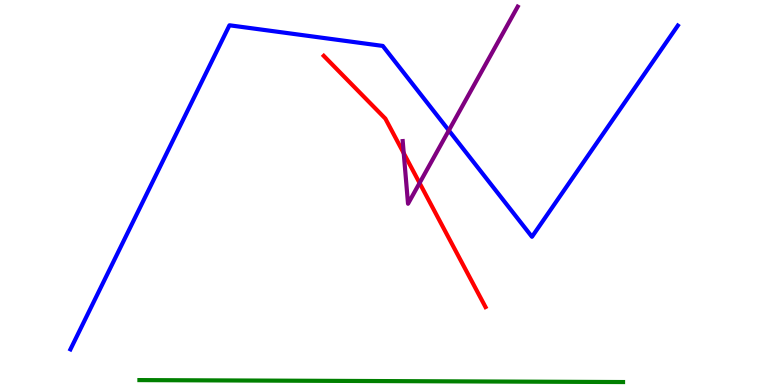[{'lines': ['blue', 'red'], 'intersections': []}, {'lines': ['green', 'red'], 'intersections': []}, {'lines': ['purple', 'red'], 'intersections': [{'x': 5.21, 'y': 6.02}, {'x': 5.41, 'y': 5.25}]}, {'lines': ['blue', 'green'], 'intersections': []}, {'lines': ['blue', 'purple'], 'intersections': [{'x': 5.79, 'y': 6.61}]}, {'lines': ['green', 'purple'], 'intersections': []}]